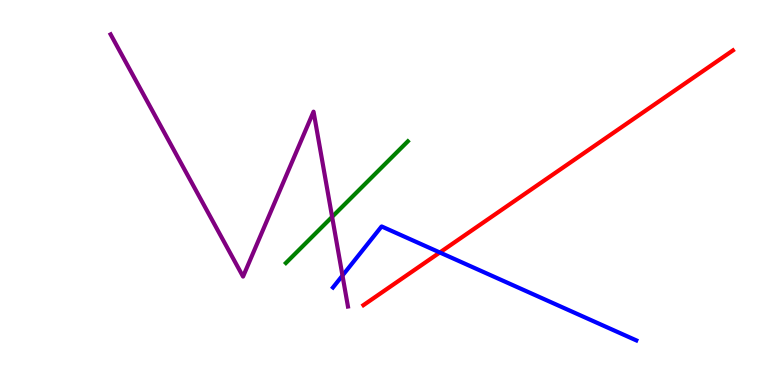[{'lines': ['blue', 'red'], 'intersections': [{'x': 5.68, 'y': 3.44}]}, {'lines': ['green', 'red'], 'intersections': []}, {'lines': ['purple', 'red'], 'intersections': []}, {'lines': ['blue', 'green'], 'intersections': []}, {'lines': ['blue', 'purple'], 'intersections': [{'x': 4.42, 'y': 2.84}]}, {'lines': ['green', 'purple'], 'intersections': [{'x': 4.29, 'y': 4.37}]}]